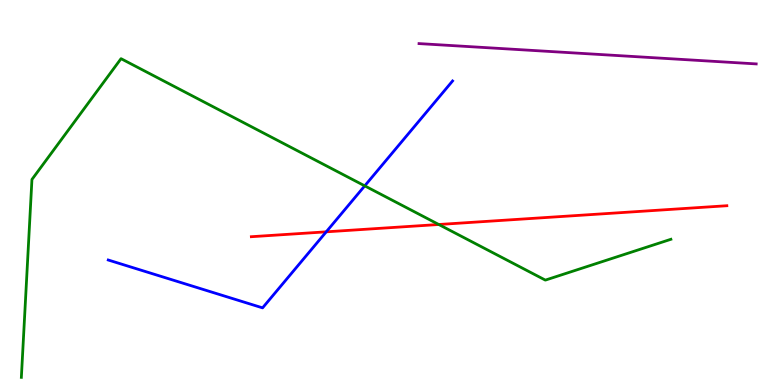[{'lines': ['blue', 'red'], 'intersections': [{'x': 4.21, 'y': 3.98}]}, {'lines': ['green', 'red'], 'intersections': [{'x': 5.66, 'y': 4.17}]}, {'lines': ['purple', 'red'], 'intersections': []}, {'lines': ['blue', 'green'], 'intersections': [{'x': 4.71, 'y': 5.17}]}, {'lines': ['blue', 'purple'], 'intersections': []}, {'lines': ['green', 'purple'], 'intersections': []}]